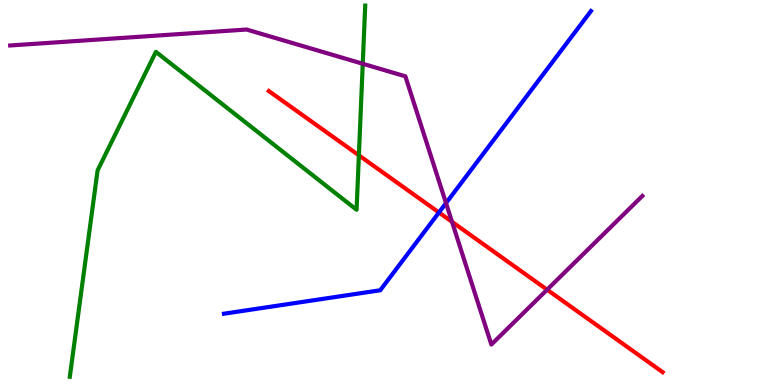[{'lines': ['blue', 'red'], 'intersections': [{'x': 5.66, 'y': 4.48}]}, {'lines': ['green', 'red'], 'intersections': [{'x': 4.63, 'y': 5.97}]}, {'lines': ['purple', 'red'], 'intersections': [{'x': 5.83, 'y': 4.24}, {'x': 7.06, 'y': 2.48}]}, {'lines': ['blue', 'green'], 'intersections': []}, {'lines': ['blue', 'purple'], 'intersections': [{'x': 5.75, 'y': 4.72}]}, {'lines': ['green', 'purple'], 'intersections': [{'x': 4.68, 'y': 8.34}]}]